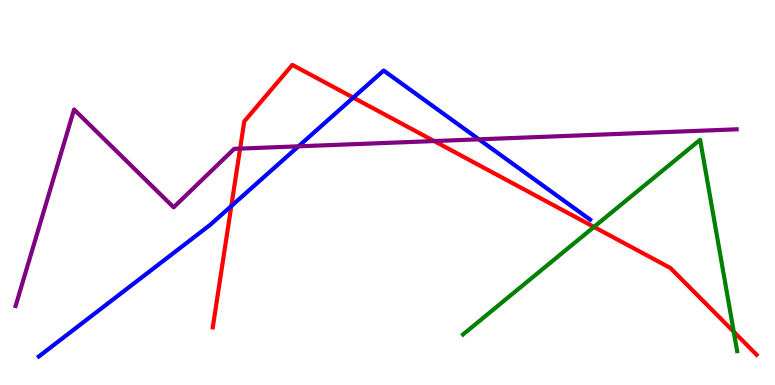[{'lines': ['blue', 'red'], 'intersections': [{'x': 2.98, 'y': 4.65}, {'x': 4.56, 'y': 7.46}]}, {'lines': ['green', 'red'], 'intersections': [{'x': 7.66, 'y': 4.11}, {'x': 9.47, 'y': 1.38}]}, {'lines': ['purple', 'red'], 'intersections': [{'x': 3.1, 'y': 6.14}, {'x': 5.6, 'y': 6.34}]}, {'lines': ['blue', 'green'], 'intersections': []}, {'lines': ['blue', 'purple'], 'intersections': [{'x': 3.85, 'y': 6.2}, {'x': 6.18, 'y': 6.38}]}, {'lines': ['green', 'purple'], 'intersections': []}]